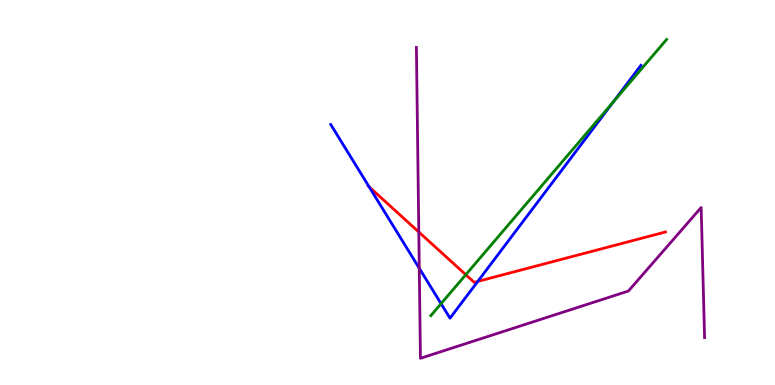[{'lines': ['blue', 'red'], 'intersections': [{'x': 4.76, 'y': 5.14}, {'x': 6.16, 'y': 2.69}]}, {'lines': ['green', 'red'], 'intersections': [{'x': 6.01, 'y': 2.86}]}, {'lines': ['purple', 'red'], 'intersections': [{'x': 5.4, 'y': 3.97}]}, {'lines': ['blue', 'green'], 'intersections': [{'x': 5.69, 'y': 2.11}, {'x': 7.91, 'y': 7.35}]}, {'lines': ['blue', 'purple'], 'intersections': [{'x': 5.41, 'y': 3.03}]}, {'lines': ['green', 'purple'], 'intersections': []}]